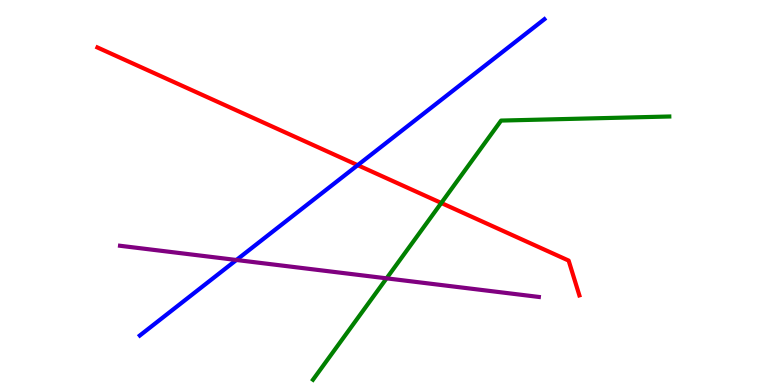[{'lines': ['blue', 'red'], 'intersections': [{'x': 4.62, 'y': 5.71}]}, {'lines': ['green', 'red'], 'intersections': [{'x': 5.69, 'y': 4.73}]}, {'lines': ['purple', 'red'], 'intersections': []}, {'lines': ['blue', 'green'], 'intersections': []}, {'lines': ['blue', 'purple'], 'intersections': [{'x': 3.05, 'y': 3.25}]}, {'lines': ['green', 'purple'], 'intersections': [{'x': 4.99, 'y': 2.77}]}]